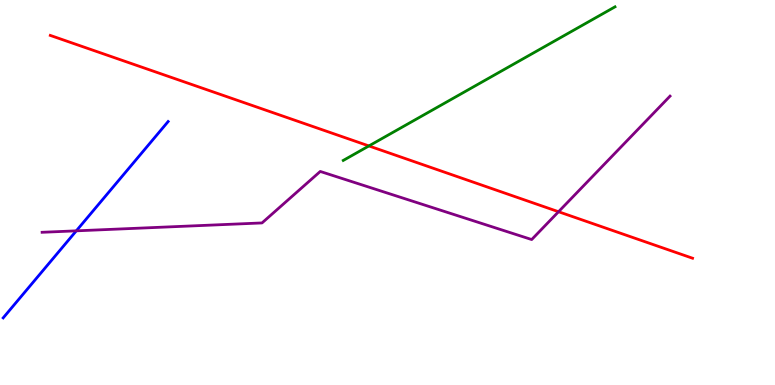[{'lines': ['blue', 'red'], 'intersections': []}, {'lines': ['green', 'red'], 'intersections': [{'x': 4.76, 'y': 6.21}]}, {'lines': ['purple', 'red'], 'intersections': [{'x': 7.21, 'y': 4.5}]}, {'lines': ['blue', 'green'], 'intersections': []}, {'lines': ['blue', 'purple'], 'intersections': [{'x': 0.985, 'y': 4.0}]}, {'lines': ['green', 'purple'], 'intersections': []}]